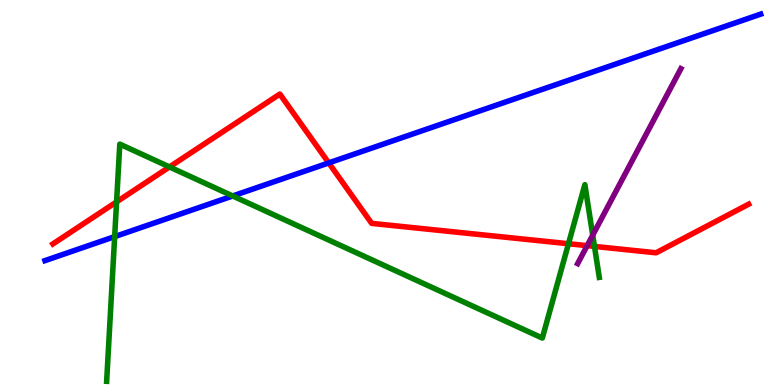[{'lines': ['blue', 'red'], 'intersections': [{'x': 4.24, 'y': 5.77}]}, {'lines': ['green', 'red'], 'intersections': [{'x': 1.5, 'y': 4.76}, {'x': 2.19, 'y': 5.66}, {'x': 7.34, 'y': 3.67}, {'x': 7.67, 'y': 3.6}]}, {'lines': ['purple', 'red'], 'intersections': [{'x': 7.58, 'y': 3.62}]}, {'lines': ['blue', 'green'], 'intersections': [{'x': 1.48, 'y': 3.85}, {'x': 3.0, 'y': 4.91}]}, {'lines': ['blue', 'purple'], 'intersections': []}, {'lines': ['green', 'purple'], 'intersections': [{'x': 7.65, 'y': 3.89}]}]